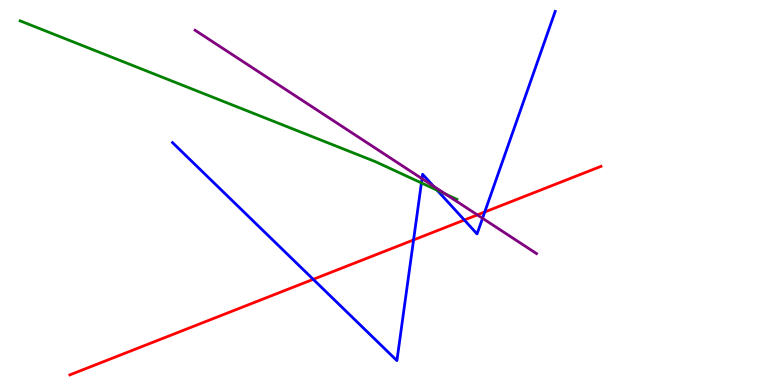[{'lines': ['blue', 'red'], 'intersections': [{'x': 4.04, 'y': 2.74}, {'x': 5.34, 'y': 3.77}, {'x': 5.99, 'y': 4.29}, {'x': 6.25, 'y': 4.49}]}, {'lines': ['green', 'red'], 'intersections': []}, {'lines': ['purple', 'red'], 'intersections': [{'x': 6.16, 'y': 4.42}]}, {'lines': ['blue', 'green'], 'intersections': [{'x': 5.44, 'y': 5.25}, {'x': 5.64, 'y': 5.06}]}, {'lines': ['blue', 'purple'], 'intersections': [{'x': 5.45, 'y': 5.36}, {'x': 5.59, 'y': 5.16}, {'x': 6.23, 'y': 4.33}]}, {'lines': ['green', 'purple'], 'intersections': [{'x': 5.75, 'y': 4.96}]}]